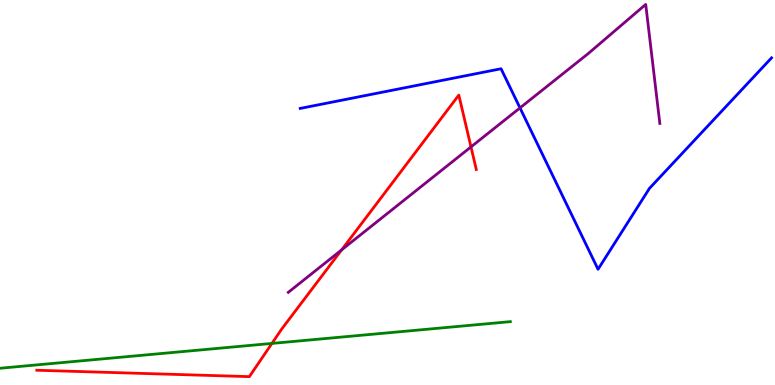[{'lines': ['blue', 'red'], 'intersections': []}, {'lines': ['green', 'red'], 'intersections': [{'x': 3.51, 'y': 1.08}]}, {'lines': ['purple', 'red'], 'intersections': [{'x': 4.41, 'y': 3.51}, {'x': 6.08, 'y': 6.18}]}, {'lines': ['blue', 'green'], 'intersections': []}, {'lines': ['blue', 'purple'], 'intersections': [{'x': 6.71, 'y': 7.2}]}, {'lines': ['green', 'purple'], 'intersections': []}]